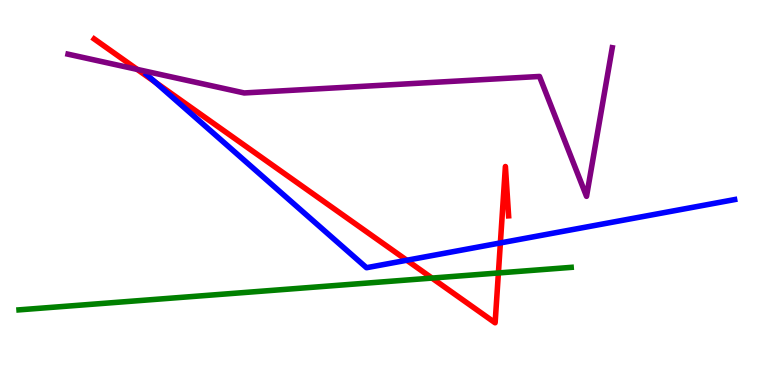[{'lines': ['blue', 'red'], 'intersections': [{'x': 2.0, 'y': 7.86}, {'x': 5.25, 'y': 3.24}, {'x': 6.46, 'y': 3.69}]}, {'lines': ['green', 'red'], 'intersections': [{'x': 5.57, 'y': 2.78}, {'x': 6.43, 'y': 2.91}]}, {'lines': ['purple', 'red'], 'intersections': [{'x': 1.77, 'y': 8.2}]}, {'lines': ['blue', 'green'], 'intersections': []}, {'lines': ['blue', 'purple'], 'intersections': []}, {'lines': ['green', 'purple'], 'intersections': []}]